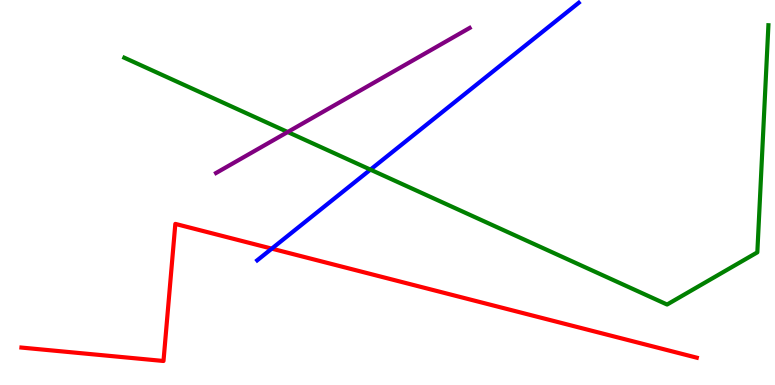[{'lines': ['blue', 'red'], 'intersections': [{'x': 3.51, 'y': 3.54}]}, {'lines': ['green', 'red'], 'intersections': []}, {'lines': ['purple', 'red'], 'intersections': []}, {'lines': ['blue', 'green'], 'intersections': [{'x': 4.78, 'y': 5.59}]}, {'lines': ['blue', 'purple'], 'intersections': []}, {'lines': ['green', 'purple'], 'intersections': [{'x': 3.71, 'y': 6.57}]}]